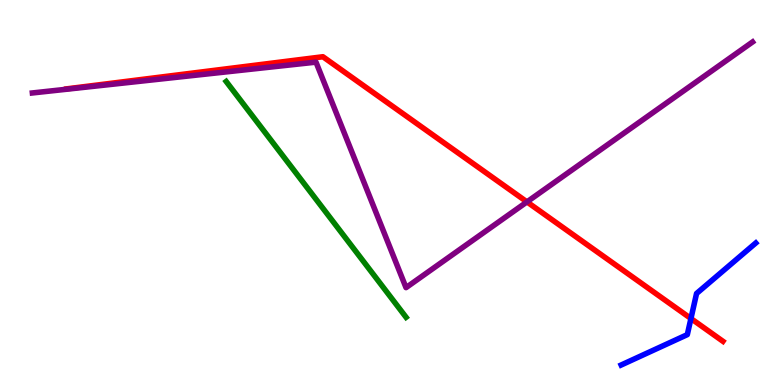[{'lines': ['blue', 'red'], 'intersections': [{'x': 8.92, 'y': 1.73}]}, {'lines': ['green', 'red'], 'intersections': []}, {'lines': ['purple', 'red'], 'intersections': [{'x': 6.8, 'y': 4.76}]}, {'lines': ['blue', 'green'], 'intersections': []}, {'lines': ['blue', 'purple'], 'intersections': []}, {'lines': ['green', 'purple'], 'intersections': []}]